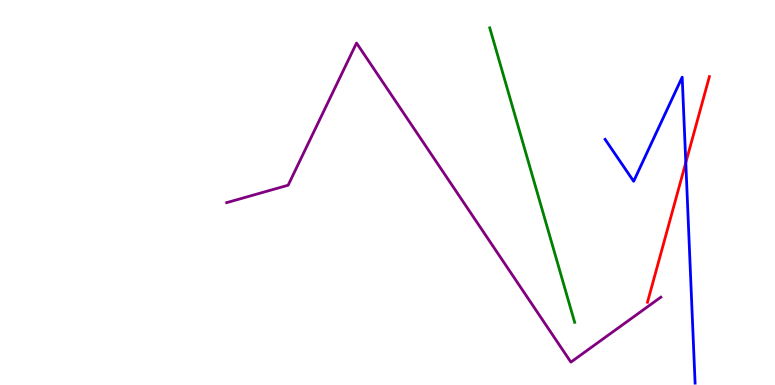[{'lines': ['blue', 'red'], 'intersections': [{'x': 8.85, 'y': 5.78}]}, {'lines': ['green', 'red'], 'intersections': []}, {'lines': ['purple', 'red'], 'intersections': []}, {'lines': ['blue', 'green'], 'intersections': []}, {'lines': ['blue', 'purple'], 'intersections': []}, {'lines': ['green', 'purple'], 'intersections': []}]